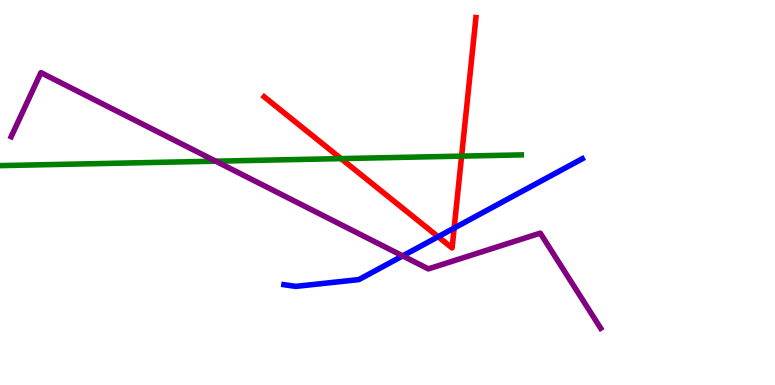[{'lines': ['blue', 'red'], 'intersections': [{'x': 5.65, 'y': 3.85}, {'x': 5.86, 'y': 4.08}]}, {'lines': ['green', 'red'], 'intersections': [{'x': 4.4, 'y': 5.88}, {'x': 5.96, 'y': 5.94}]}, {'lines': ['purple', 'red'], 'intersections': []}, {'lines': ['blue', 'green'], 'intersections': []}, {'lines': ['blue', 'purple'], 'intersections': [{'x': 5.2, 'y': 3.35}]}, {'lines': ['green', 'purple'], 'intersections': [{'x': 2.78, 'y': 5.81}]}]